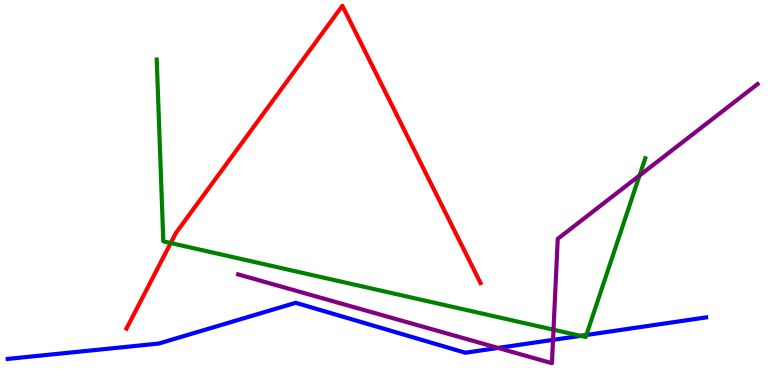[{'lines': ['blue', 'red'], 'intersections': []}, {'lines': ['green', 'red'], 'intersections': [{'x': 2.2, 'y': 3.69}]}, {'lines': ['purple', 'red'], 'intersections': []}, {'lines': ['blue', 'green'], 'intersections': [{'x': 7.49, 'y': 1.28}, {'x': 7.57, 'y': 1.3}]}, {'lines': ['blue', 'purple'], 'intersections': [{'x': 6.43, 'y': 0.963}, {'x': 7.14, 'y': 1.17}]}, {'lines': ['green', 'purple'], 'intersections': [{'x': 7.14, 'y': 1.44}, {'x': 8.25, 'y': 5.44}]}]